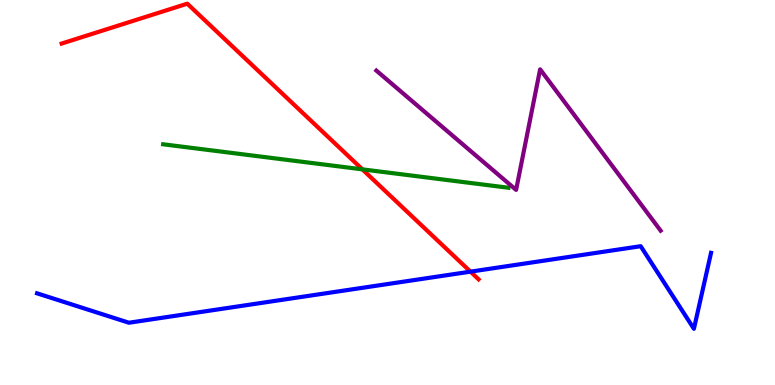[{'lines': ['blue', 'red'], 'intersections': [{'x': 6.07, 'y': 2.94}]}, {'lines': ['green', 'red'], 'intersections': [{'x': 4.68, 'y': 5.6}]}, {'lines': ['purple', 'red'], 'intersections': []}, {'lines': ['blue', 'green'], 'intersections': []}, {'lines': ['blue', 'purple'], 'intersections': []}, {'lines': ['green', 'purple'], 'intersections': []}]